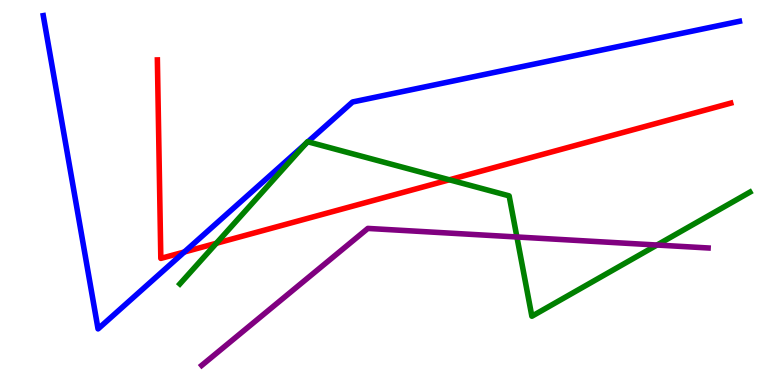[{'lines': ['blue', 'red'], 'intersections': [{'x': 2.38, 'y': 3.45}]}, {'lines': ['green', 'red'], 'intersections': [{'x': 2.79, 'y': 3.68}, {'x': 5.8, 'y': 5.33}]}, {'lines': ['purple', 'red'], 'intersections': []}, {'lines': ['blue', 'green'], 'intersections': [{'x': 3.94, 'y': 6.26}, {'x': 3.97, 'y': 6.32}]}, {'lines': ['blue', 'purple'], 'intersections': []}, {'lines': ['green', 'purple'], 'intersections': [{'x': 6.67, 'y': 3.84}, {'x': 8.48, 'y': 3.64}]}]